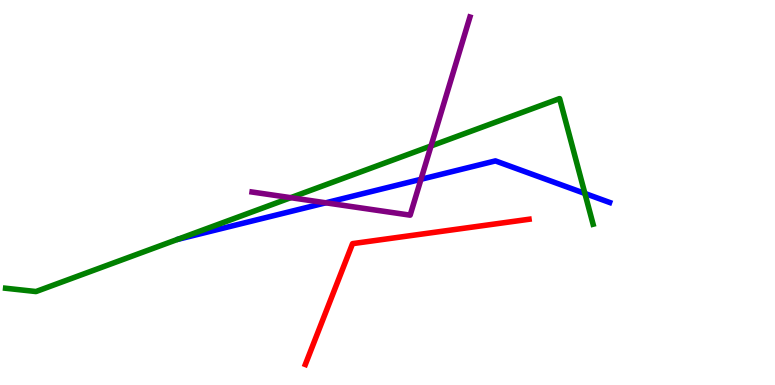[{'lines': ['blue', 'red'], 'intersections': []}, {'lines': ['green', 'red'], 'intersections': []}, {'lines': ['purple', 'red'], 'intersections': []}, {'lines': ['blue', 'green'], 'intersections': [{'x': 7.55, 'y': 4.98}]}, {'lines': ['blue', 'purple'], 'intersections': [{'x': 4.2, 'y': 4.73}, {'x': 5.43, 'y': 5.34}]}, {'lines': ['green', 'purple'], 'intersections': [{'x': 3.75, 'y': 4.87}, {'x': 5.56, 'y': 6.21}]}]